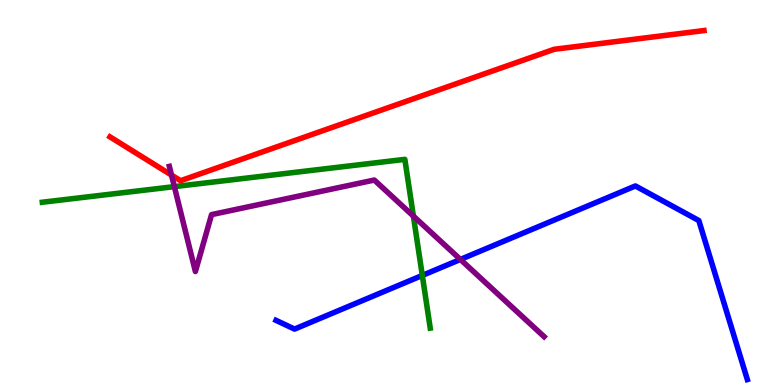[{'lines': ['blue', 'red'], 'intersections': []}, {'lines': ['green', 'red'], 'intersections': []}, {'lines': ['purple', 'red'], 'intersections': [{'x': 2.21, 'y': 5.45}]}, {'lines': ['blue', 'green'], 'intersections': [{'x': 5.45, 'y': 2.85}]}, {'lines': ['blue', 'purple'], 'intersections': [{'x': 5.94, 'y': 3.26}]}, {'lines': ['green', 'purple'], 'intersections': [{'x': 2.25, 'y': 5.15}, {'x': 5.33, 'y': 4.39}]}]